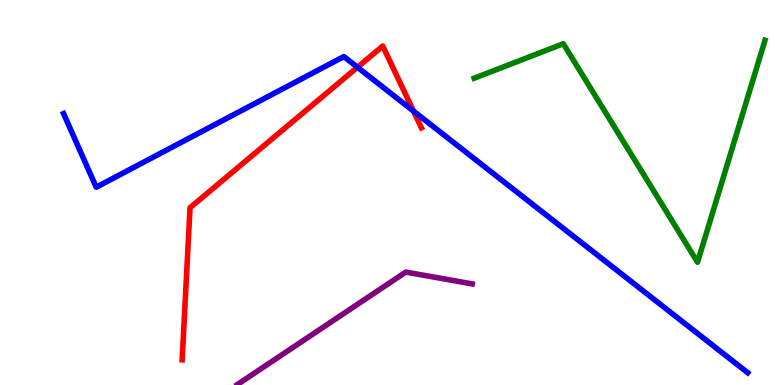[{'lines': ['blue', 'red'], 'intersections': [{'x': 4.61, 'y': 8.25}, {'x': 5.34, 'y': 7.11}]}, {'lines': ['green', 'red'], 'intersections': []}, {'lines': ['purple', 'red'], 'intersections': []}, {'lines': ['blue', 'green'], 'intersections': []}, {'lines': ['blue', 'purple'], 'intersections': []}, {'lines': ['green', 'purple'], 'intersections': []}]